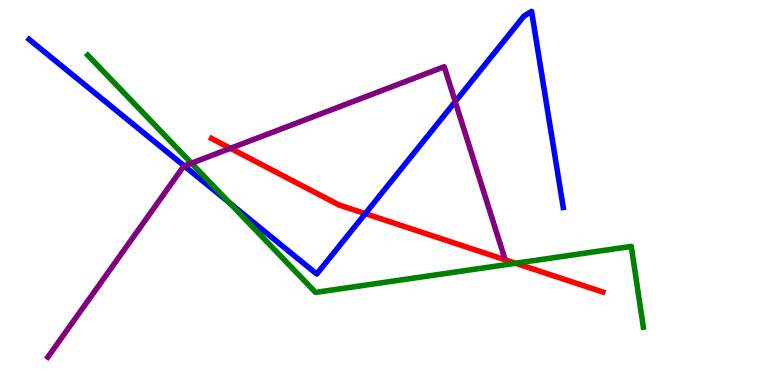[{'lines': ['blue', 'red'], 'intersections': [{'x': 4.71, 'y': 4.45}]}, {'lines': ['green', 'red'], 'intersections': [{'x': 6.65, 'y': 3.16}]}, {'lines': ['purple', 'red'], 'intersections': [{'x': 2.97, 'y': 6.15}]}, {'lines': ['blue', 'green'], 'intersections': [{'x': 2.96, 'y': 4.73}]}, {'lines': ['blue', 'purple'], 'intersections': [{'x': 2.38, 'y': 5.69}, {'x': 5.87, 'y': 7.36}]}, {'lines': ['green', 'purple'], 'intersections': [{'x': 2.47, 'y': 5.76}]}]